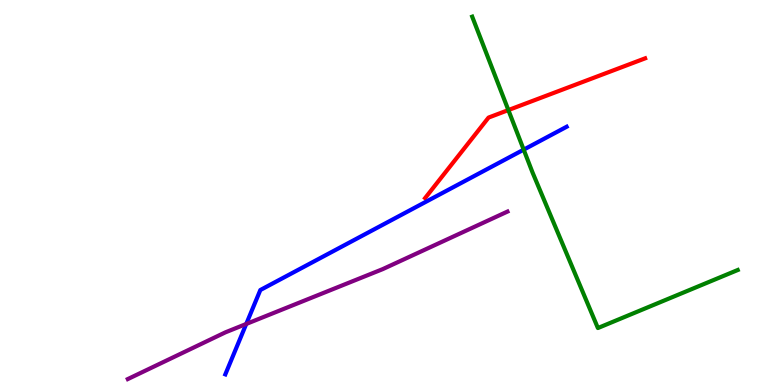[{'lines': ['blue', 'red'], 'intersections': []}, {'lines': ['green', 'red'], 'intersections': [{'x': 6.56, 'y': 7.14}]}, {'lines': ['purple', 'red'], 'intersections': []}, {'lines': ['blue', 'green'], 'intersections': [{'x': 6.76, 'y': 6.11}]}, {'lines': ['blue', 'purple'], 'intersections': [{'x': 3.18, 'y': 1.59}]}, {'lines': ['green', 'purple'], 'intersections': []}]